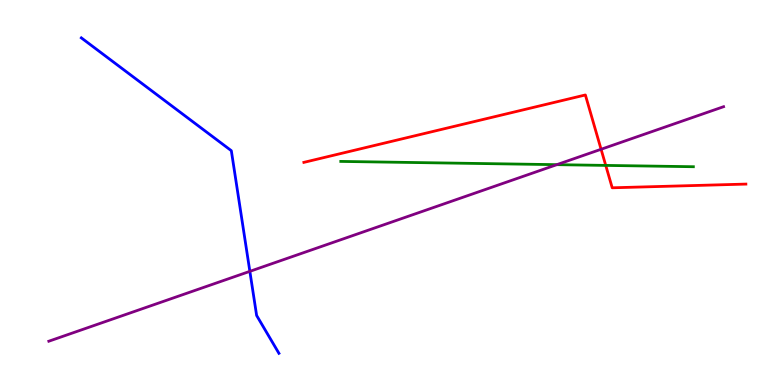[{'lines': ['blue', 'red'], 'intersections': []}, {'lines': ['green', 'red'], 'intersections': [{'x': 7.82, 'y': 5.7}]}, {'lines': ['purple', 'red'], 'intersections': [{'x': 7.76, 'y': 6.12}]}, {'lines': ['blue', 'green'], 'intersections': []}, {'lines': ['blue', 'purple'], 'intersections': [{'x': 3.22, 'y': 2.95}]}, {'lines': ['green', 'purple'], 'intersections': [{'x': 7.18, 'y': 5.72}]}]